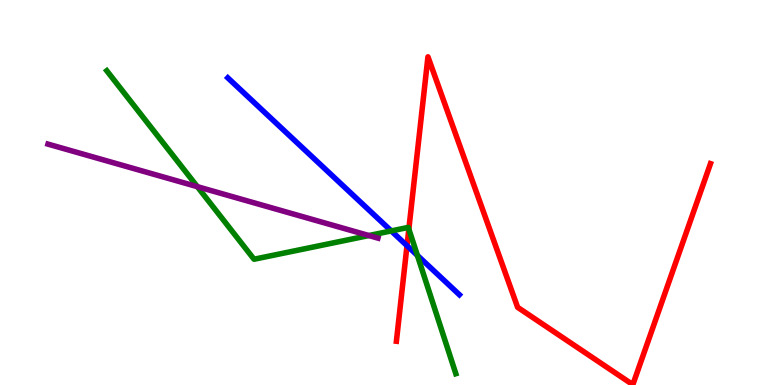[{'lines': ['blue', 'red'], 'intersections': [{'x': 5.25, 'y': 3.62}]}, {'lines': ['green', 'red'], 'intersections': [{'x': 5.28, 'y': 4.05}]}, {'lines': ['purple', 'red'], 'intersections': []}, {'lines': ['blue', 'green'], 'intersections': [{'x': 5.05, 'y': 4.0}, {'x': 5.39, 'y': 3.37}]}, {'lines': ['blue', 'purple'], 'intersections': []}, {'lines': ['green', 'purple'], 'intersections': [{'x': 2.55, 'y': 5.15}, {'x': 4.76, 'y': 3.88}]}]